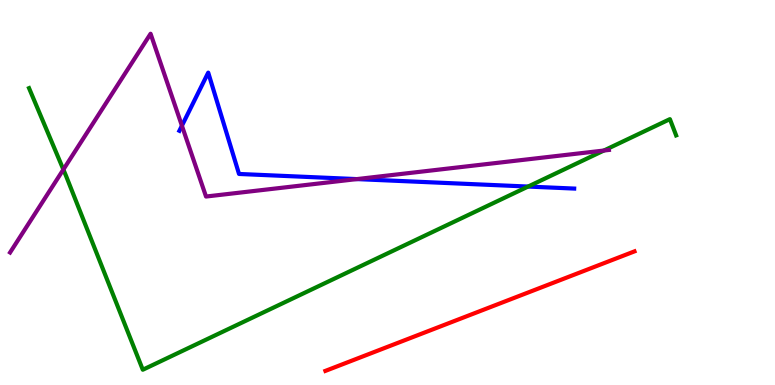[{'lines': ['blue', 'red'], 'intersections': []}, {'lines': ['green', 'red'], 'intersections': []}, {'lines': ['purple', 'red'], 'intersections': []}, {'lines': ['blue', 'green'], 'intersections': [{'x': 6.81, 'y': 5.15}]}, {'lines': ['blue', 'purple'], 'intersections': [{'x': 2.35, 'y': 6.73}, {'x': 4.6, 'y': 5.35}]}, {'lines': ['green', 'purple'], 'intersections': [{'x': 0.818, 'y': 5.6}, {'x': 7.79, 'y': 6.09}]}]